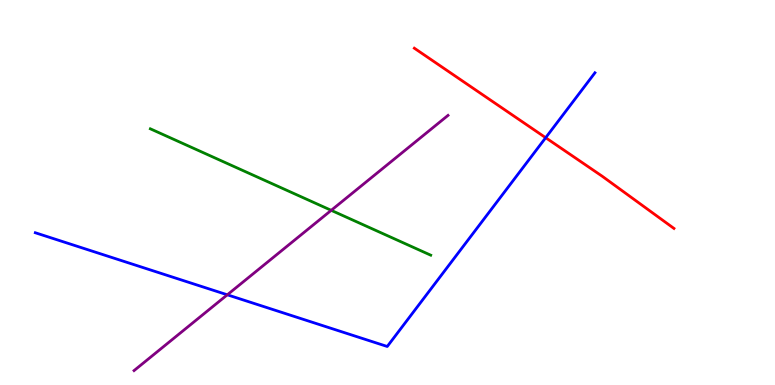[{'lines': ['blue', 'red'], 'intersections': [{'x': 7.04, 'y': 6.42}]}, {'lines': ['green', 'red'], 'intersections': []}, {'lines': ['purple', 'red'], 'intersections': []}, {'lines': ['blue', 'green'], 'intersections': []}, {'lines': ['blue', 'purple'], 'intersections': [{'x': 2.93, 'y': 2.34}]}, {'lines': ['green', 'purple'], 'intersections': [{'x': 4.27, 'y': 4.54}]}]